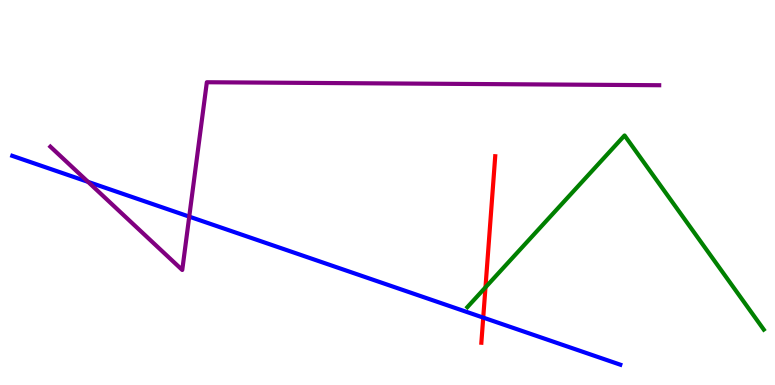[{'lines': ['blue', 'red'], 'intersections': [{'x': 6.24, 'y': 1.75}]}, {'lines': ['green', 'red'], 'intersections': [{'x': 6.26, 'y': 2.54}]}, {'lines': ['purple', 'red'], 'intersections': []}, {'lines': ['blue', 'green'], 'intersections': []}, {'lines': ['blue', 'purple'], 'intersections': [{'x': 1.14, 'y': 5.28}, {'x': 2.44, 'y': 4.37}]}, {'lines': ['green', 'purple'], 'intersections': []}]